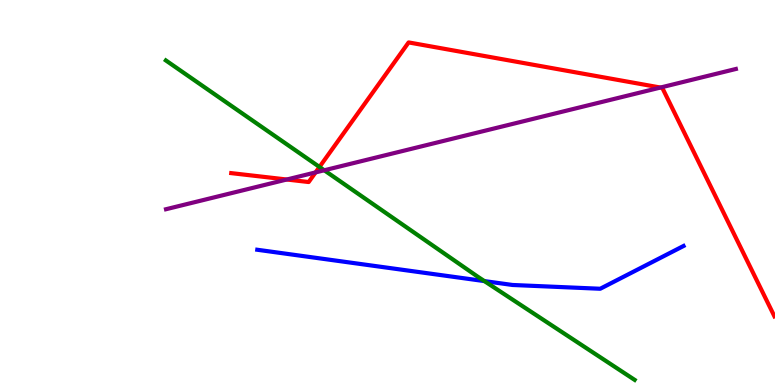[{'lines': ['blue', 'red'], 'intersections': []}, {'lines': ['green', 'red'], 'intersections': [{'x': 4.12, 'y': 5.66}]}, {'lines': ['purple', 'red'], 'intersections': [{'x': 3.7, 'y': 5.34}, {'x': 4.07, 'y': 5.52}, {'x': 8.52, 'y': 7.73}]}, {'lines': ['blue', 'green'], 'intersections': [{'x': 6.25, 'y': 2.7}]}, {'lines': ['blue', 'purple'], 'intersections': []}, {'lines': ['green', 'purple'], 'intersections': [{'x': 4.18, 'y': 5.58}]}]